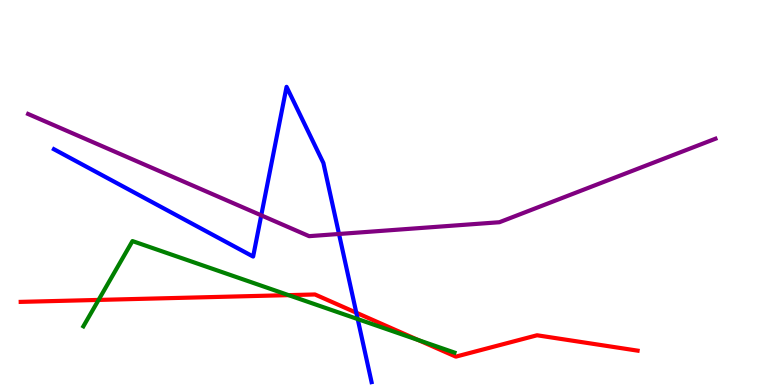[{'lines': ['blue', 'red'], 'intersections': [{'x': 4.6, 'y': 1.88}]}, {'lines': ['green', 'red'], 'intersections': [{'x': 1.27, 'y': 2.21}, {'x': 3.72, 'y': 2.33}, {'x': 5.4, 'y': 1.17}]}, {'lines': ['purple', 'red'], 'intersections': []}, {'lines': ['blue', 'green'], 'intersections': [{'x': 4.62, 'y': 1.71}]}, {'lines': ['blue', 'purple'], 'intersections': [{'x': 3.37, 'y': 4.41}, {'x': 4.37, 'y': 3.92}]}, {'lines': ['green', 'purple'], 'intersections': []}]